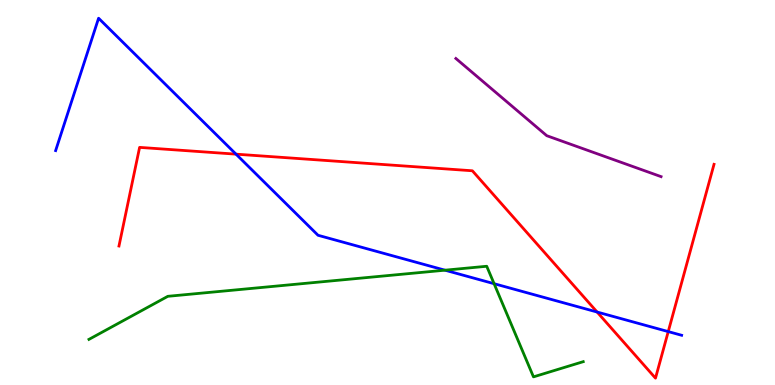[{'lines': ['blue', 'red'], 'intersections': [{'x': 3.05, 'y': 6.0}, {'x': 7.7, 'y': 1.9}, {'x': 8.62, 'y': 1.39}]}, {'lines': ['green', 'red'], 'intersections': []}, {'lines': ['purple', 'red'], 'intersections': []}, {'lines': ['blue', 'green'], 'intersections': [{'x': 5.74, 'y': 2.98}, {'x': 6.38, 'y': 2.63}]}, {'lines': ['blue', 'purple'], 'intersections': []}, {'lines': ['green', 'purple'], 'intersections': []}]